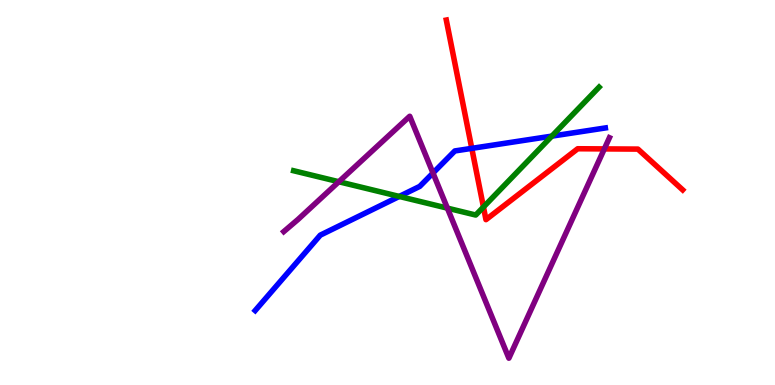[{'lines': ['blue', 'red'], 'intersections': [{'x': 6.09, 'y': 6.15}]}, {'lines': ['green', 'red'], 'intersections': [{'x': 6.24, 'y': 4.62}]}, {'lines': ['purple', 'red'], 'intersections': [{'x': 7.8, 'y': 6.13}]}, {'lines': ['blue', 'green'], 'intersections': [{'x': 5.15, 'y': 4.9}, {'x': 7.12, 'y': 6.46}]}, {'lines': ['blue', 'purple'], 'intersections': [{'x': 5.59, 'y': 5.51}]}, {'lines': ['green', 'purple'], 'intersections': [{'x': 4.37, 'y': 5.28}, {'x': 5.77, 'y': 4.59}]}]